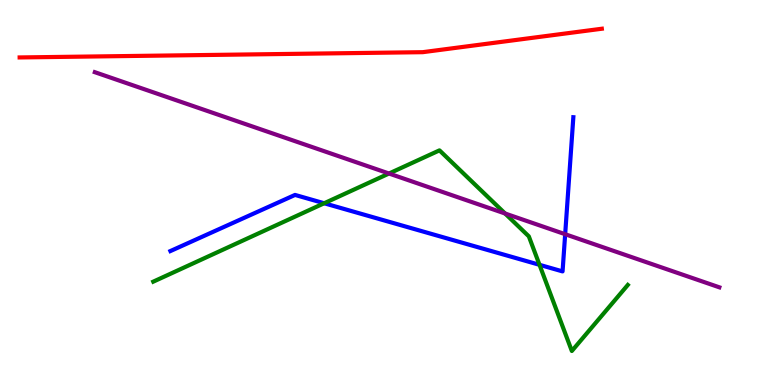[{'lines': ['blue', 'red'], 'intersections': []}, {'lines': ['green', 'red'], 'intersections': []}, {'lines': ['purple', 'red'], 'intersections': []}, {'lines': ['blue', 'green'], 'intersections': [{'x': 4.18, 'y': 4.72}, {'x': 6.96, 'y': 3.12}]}, {'lines': ['blue', 'purple'], 'intersections': [{'x': 7.29, 'y': 3.92}]}, {'lines': ['green', 'purple'], 'intersections': [{'x': 5.02, 'y': 5.49}, {'x': 6.52, 'y': 4.45}]}]